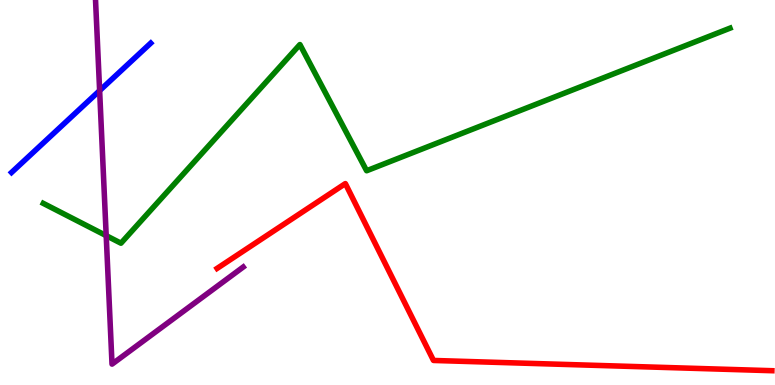[{'lines': ['blue', 'red'], 'intersections': []}, {'lines': ['green', 'red'], 'intersections': []}, {'lines': ['purple', 'red'], 'intersections': []}, {'lines': ['blue', 'green'], 'intersections': []}, {'lines': ['blue', 'purple'], 'intersections': [{'x': 1.29, 'y': 7.65}]}, {'lines': ['green', 'purple'], 'intersections': [{'x': 1.37, 'y': 3.88}]}]